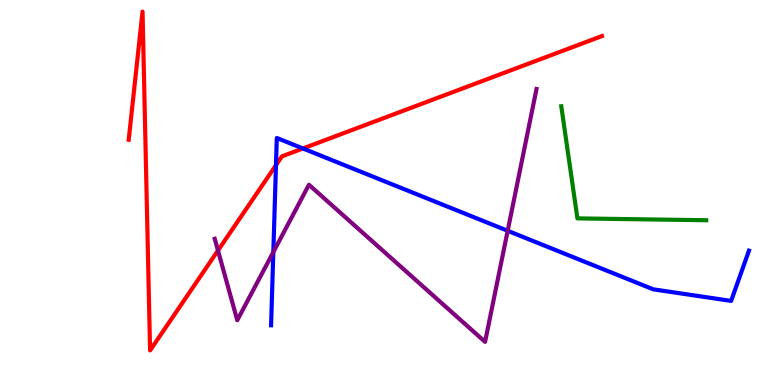[{'lines': ['blue', 'red'], 'intersections': [{'x': 3.56, 'y': 5.71}, {'x': 3.91, 'y': 6.14}]}, {'lines': ['green', 'red'], 'intersections': []}, {'lines': ['purple', 'red'], 'intersections': [{'x': 2.81, 'y': 3.49}]}, {'lines': ['blue', 'green'], 'intersections': []}, {'lines': ['blue', 'purple'], 'intersections': [{'x': 3.53, 'y': 3.45}, {'x': 6.55, 'y': 4.01}]}, {'lines': ['green', 'purple'], 'intersections': []}]